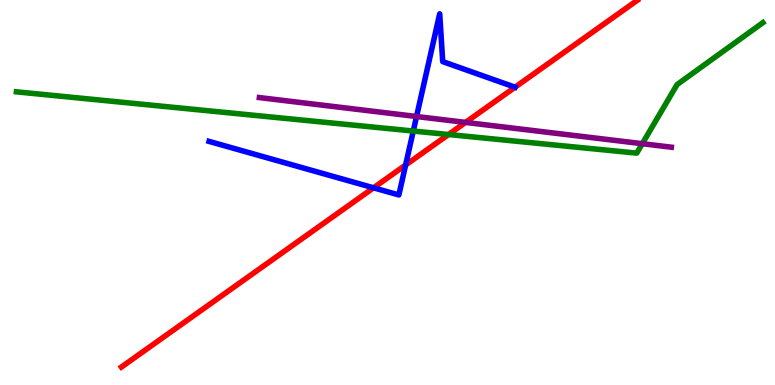[{'lines': ['blue', 'red'], 'intersections': [{'x': 4.82, 'y': 5.12}, {'x': 5.23, 'y': 5.71}]}, {'lines': ['green', 'red'], 'intersections': [{'x': 5.79, 'y': 6.51}]}, {'lines': ['purple', 'red'], 'intersections': [{'x': 6.01, 'y': 6.82}]}, {'lines': ['blue', 'green'], 'intersections': [{'x': 5.33, 'y': 6.6}]}, {'lines': ['blue', 'purple'], 'intersections': [{'x': 5.37, 'y': 6.97}]}, {'lines': ['green', 'purple'], 'intersections': [{'x': 8.29, 'y': 6.27}]}]